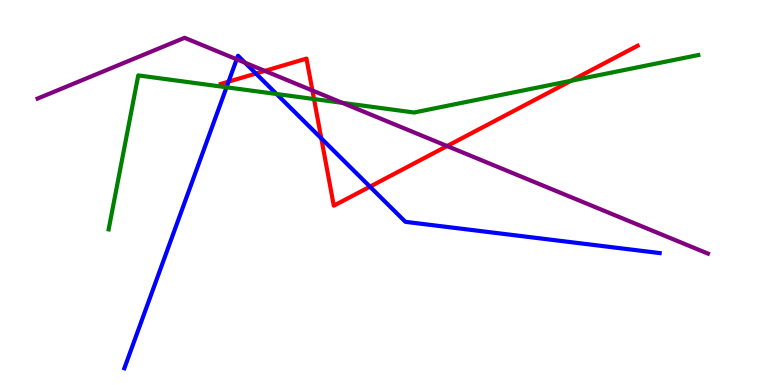[{'lines': ['blue', 'red'], 'intersections': [{'x': 2.95, 'y': 7.88}, {'x': 3.3, 'y': 8.09}, {'x': 4.15, 'y': 6.41}, {'x': 4.77, 'y': 5.15}]}, {'lines': ['green', 'red'], 'intersections': [{'x': 4.05, 'y': 7.43}, {'x': 7.37, 'y': 7.9}]}, {'lines': ['purple', 'red'], 'intersections': [{'x': 3.42, 'y': 8.16}, {'x': 4.03, 'y': 7.65}, {'x': 5.77, 'y': 6.21}]}, {'lines': ['blue', 'green'], 'intersections': [{'x': 2.92, 'y': 7.73}, {'x': 3.57, 'y': 7.56}]}, {'lines': ['blue', 'purple'], 'intersections': [{'x': 3.05, 'y': 8.46}, {'x': 3.16, 'y': 8.37}]}, {'lines': ['green', 'purple'], 'intersections': [{'x': 4.42, 'y': 7.33}]}]